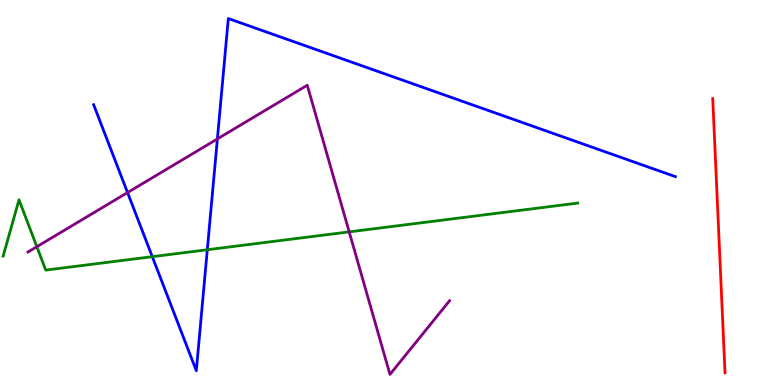[{'lines': ['blue', 'red'], 'intersections': []}, {'lines': ['green', 'red'], 'intersections': []}, {'lines': ['purple', 'red'], 'intersections': []}, {'lines': ['blue', 'green'], 'intersections': [{'x': 1.97, 'y': 3.33}, {'x': 2.67, 'y': 3.51}]}, {'lines': ['blue', 'purple'], 'intersections': [{'x': 1.65, 'y': 5.0}, {'x': 2.8, 'y': 6.39}]}, {'lines': ['green', 'purple'], 'intersections': [{'x': 0.475, 'y': 3.59}, {'x': 4.51, 'y': 3.98}]}]